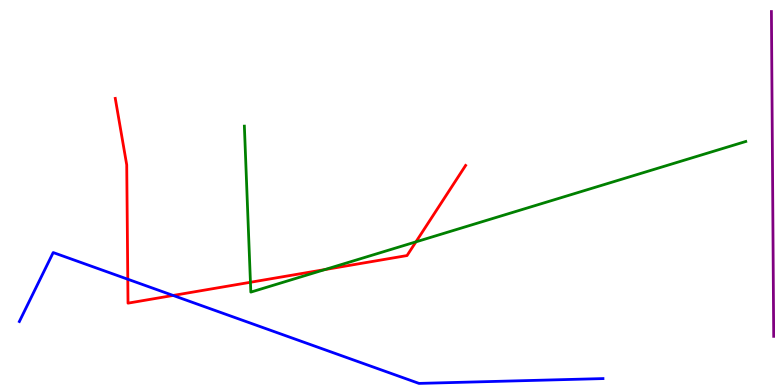[{'lines': ['blue', 'red'], 'intersections': [{'x': 1.65, 'y': 2.75}, {'x': 2.23, 'y': 2.33}]}, {'lines': ['green', 'red'], 'intersections': [{'x': 3.23, 'y': 2.67}, {'x': 4.19, 'y': 3.0}, {'x': 5.37, 'y': 3.72}]}, {'lines': ['purple', 'red'], 'intersections': []}, {'lines': ['blue', 'green'], 'intersections': []}, {'lines': ['blue', 'purple'], 'intersections': []}, {'lines': ['green', 'purple'], 'intersections': []}]